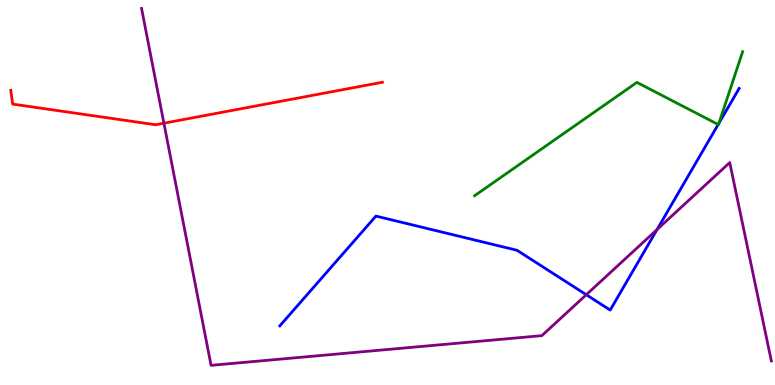[{'lines': ['blue', 'red'], 'intersections': []}, {'lines': ['green', 'red'], 'intersections': []}, {'lines': ['purple', 'red'], 'intersections': [{'x': 2.11, 'y': 6.8}]}, {'lines': ['blue', 'green'], 'intersections': [{'x': 9.27, 'y': 6.77}, {'x': 9.28, 'y': 6.8}]}, {'lines': ['blue', 'purple'], 'intersections': [{'x': 7.56, 'y': 2.34}, {'x': 8.48, 'y': 4.04}]}, {'lines': ['green', 'purple'], 'intersections': []}]